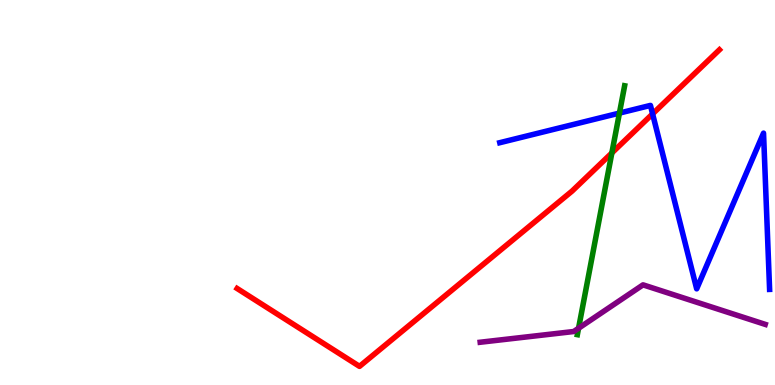[{'lines': ['blue', 'red'], 'intersections': [{'x': 8.42, 'y': 7.04}]}, {'lines': ['green', 'red'], 'intersections': [{'x': 7.9, 'y': 6.03}]}, {'lines': ['purple', 'red'], 'intersections': []}, {'lines': ['blue', 'green'], 'intersections': [{'x': 7.99, 'y': 7.06}]}, {'lines': ['blue', 'purple'], 'intersections': []}, {'lines': ['green', 'purple'], 'intersections': [{'x': 7.47, 'y': 1.47}]}]